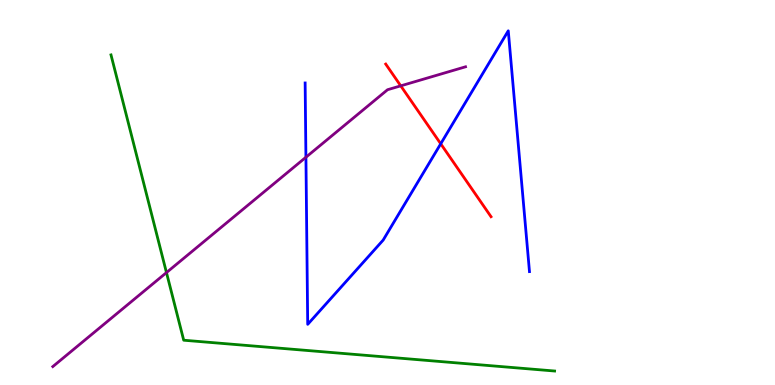[{'lines': ['blue', 'red'], 'intersections': [{'x': 5.69, 'y': 6.27}]}, {'lines': ['green', 'red'], 'intersections': []}, {'lines': ['purple', 'red'], 'intersections': [{'x': 5.17, 'y': 7.77}]}, {'lines': ['blue', 'green'], 'intersections': []}, {'lines': ['blue', 'purple'], 'intersections': [{'x': 3.95, 'y': 5.92}]}, {'lines': ['green', 'purple'], 'intersections': [{'x': 2.15, 'y': 2.92}]}]